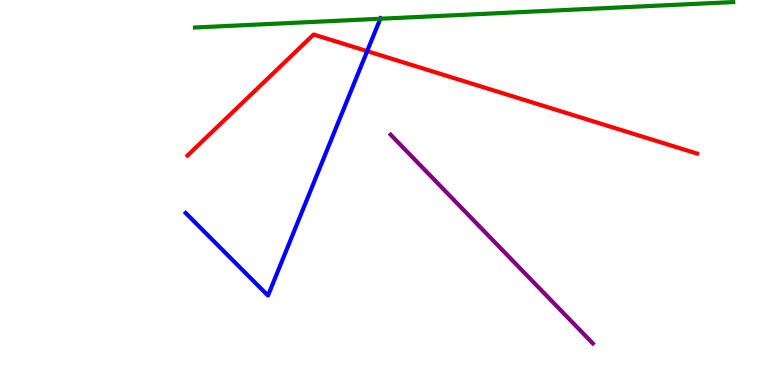[{'lines': ['blue', 'red'], 'intersections': [{'x': 4.74, 'y': 8.67}]}, {'lines': ['green', 'red'], 'intersections': []}, {'lines': ['purple', 'red'], 'intersections': []}, {'lines': ['blue', 'green'], 'intersections': [{'x': 4.91, 'y': 9.51}]}, {'lines': ['blue', 'purple'], 'intersections': []}, {'lines': ['green', 'purple'], 'intersections': []}]